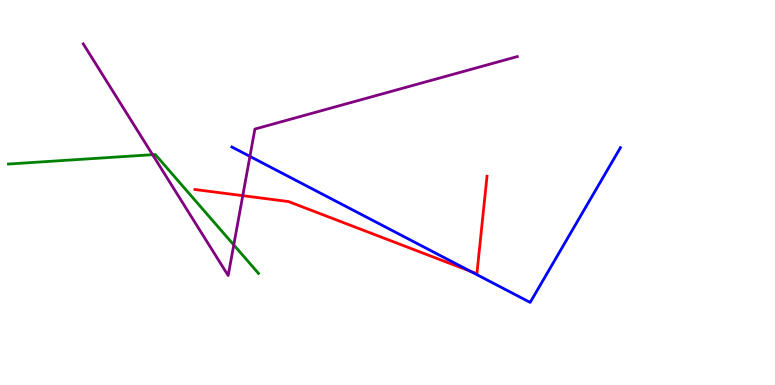[{'lines': ['blue', 'red'], 'intersections': [{'x': 6.07, 'y': 2.95}]}, {'lines': ['green', 'red'], 'intersections': []}, {'lines': ['purple', 'red'], 'intersections': [{'x': 3.13, 'y': 4.92}]}, {'lines': ['blue', 'green'], 'intersections': []}, {'lines': ['blue', 'purple'], 'intersections': [{'x': 3.22, 'y': 5.94}]}, {'lines': ['green', 'purple'], 'intersections': [{'x': 1.97, 'y': 5.98}, {'x': 3.02, 'y': 3.64}]}]